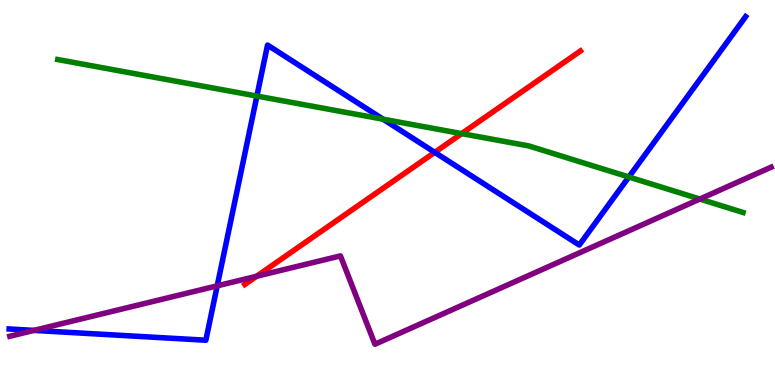[{'lines': ['blue', 'red'], 'intersections': [{'x': 5.61, 'y': 6.04}]}, {'lines': ['green', 'red'], 'intersections': [{'x': 5.96, 'y': 6.53}]}, {'lines': ['purple', 'red'], 'intersections': [{'x': 3.31, 'y': 2.82}]}, {'lines': ['blue', 'green'], 'intersections': [{'x': 3.31, 'y': 7.5}, {'x': 4.94, 'y': 6.9}, {'x': 8.11, 'y': 5.4}]}, {'lines': ['blue', 'purple'], 'intersections': [{'x': 0.438, 'y': 1.42}, {'x': 2.8, 'y': 2.58}]}, {'lines': ['green', 'purple'], 'intersections': [{'x': 9.03, 'y': 4.83}]}]